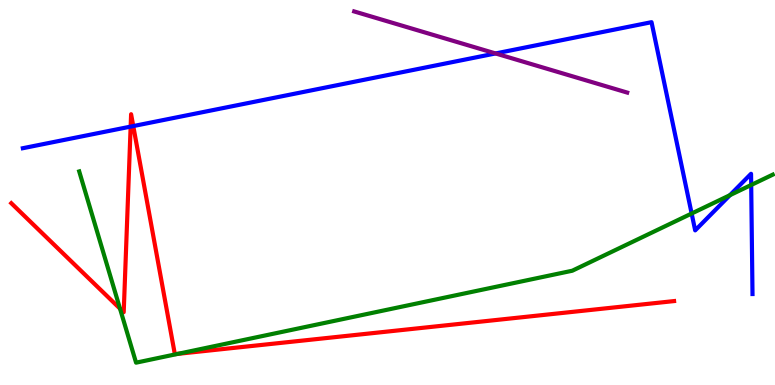[{'lines': ['blue', 'red'], 'intersections': [{'x': 1.69, 'y': 6.71}, {'x': 1.72, 'y': 6.73}]}, {'lines': ['green', 'red'], 'intersections': [{'x': 1.55, 'y': 1.98}, {'x': 2.3, 'y': 0.81}]}, {'lines': ['purple', 'red'], 'intersections': []}, {'lines': ['blue', 'green'], 'intersections': [{'x': 8.92, 'y': 4.45}, {'x': 9.42, 'y': 4.93}, {'x': 9.69, 'y': 5.2}]}, {'lines': ['blue', 'purple'], 'intersections': [{'x': 6.39, 'y': 8.61}]}, {'lines': ['green', 'purple'], 'intersections': []}]